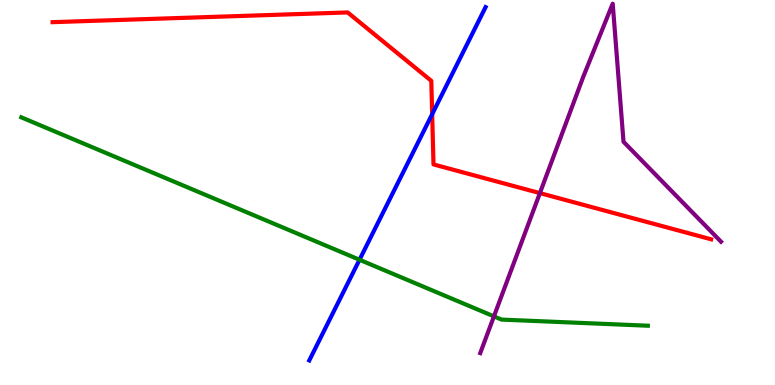[{'lines': ['blue', 'red'], 'intersections': [{'x': 5.58, 'y': 7.03}]}, {'lines': ['green', 'red'], 'intersections': []}, {'lines': ['purple', 'red'], 'intersections': [{'x': 6.97, 'y': 4.98}]}, {'lines': ['blue', 'green'], 'intersections': [{'x': 4.64, 'y': 3.25}]}, {'lines': ['blue', 'purple'], 'intersections': []}, {'lines': ['green', 'purple'], 'intersections': [{'x': 6.37, 'y': 1.78}]}]